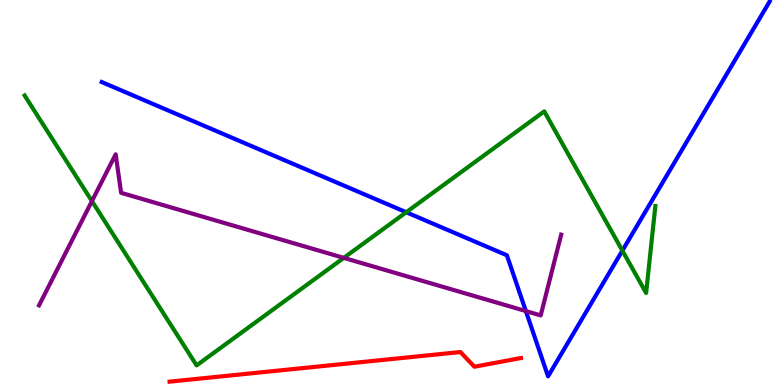[{'lines': ['blue', 'red'], 'intersections': []}, {'lines': ['green', 'red'], 'intersections': []}, {'lines': ['purple', 'red'], 'intersections': []}, {'lines': ['blue', 'green'], 'intersections': [{'x': 5.24, 'y': 4.49}, {'x': 8.03, 'y': 3.49}]}, {'lines': ['blue', 'purple'], 'intersections': [{'x': 6.79, 'y': 1.92}]}, {'lines': ['green', 'purple'], 'intersections': [{'x': 1.19, 'y': 4.78}, {'x': 4.44, 'y': 3.3}]}]